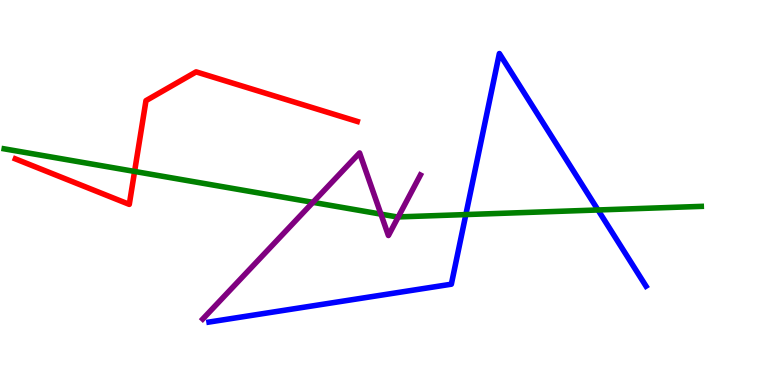[{'lines': ['blue', 'red'], 'intersections': []}, {'lines': ['green', 'red'], 'intersections': [{'x': 1.74, 'y': 5.55}]}, {'lines': ['purple', 'red'], 'intersections': []}, {'lines': ['blue', 'green'], 'intersections': [{'x': 6.01, 'y': 4.43}, {'x': 7.72, 'y': 4.55}]}, {'lines': ['blue', 'purple'], 'intersections': []}, {'lines': ['green', 'purple'], 'intersections': [{'x': 4.04, 'y': 4.74}, {'x': 4.92, 'y': 4.44}, {'x': 5.14, 'y': 4.37}]}]